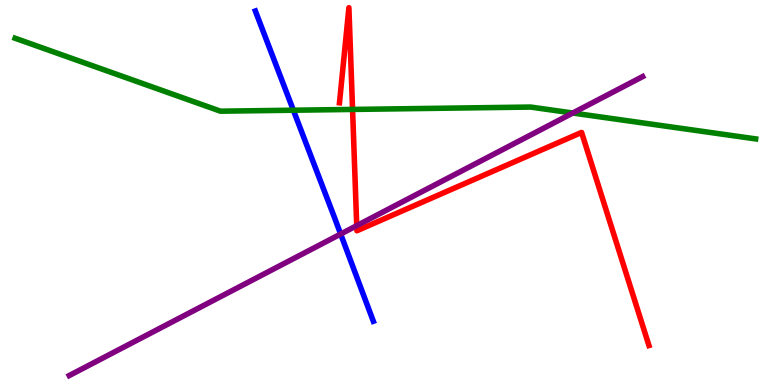[{'lines': ['blue', 'red'], 'intersections': []}, {'lines': ['green', 'red'], 'intersections': [{'x': 4.55, 'y': 7.16}]}, {'lines': ['purple', 'red'], 'intersections': [{'x': 4.6, 'y': 4.14}]}, {'lines': ['blue', 'green'], 'intersections': [{'x': 3.79, 'y': 7.14}]}, {'lines': ['blue', 'purple'], 'intersections': [{'x': 4.4, 'y': 3.92}]}, {'lines': ['green', 'purple'], 'intersections': [{'x': 7.39, 'y': 7.06}]}]